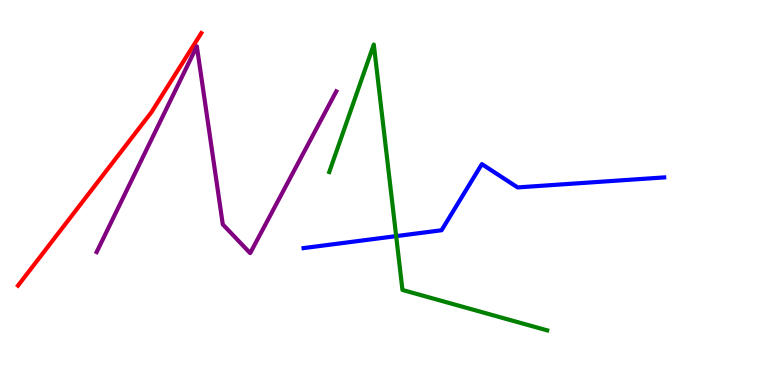[{'lines': ['blue', 'red'], 'intersections': []}, {'lines': ['green', 'red'], 'intersections': []}, {'lines': ['purple', 'red'], 'intersections': []}, {'lines': ['blue', 'green'], 'intersections': [{'x': 5.11, 'y': 3.87}]}, {'lines': ['blue', 'purple'], 'intersections': []}, {'lines': ['green', 'purple'], 'intersections': []}]